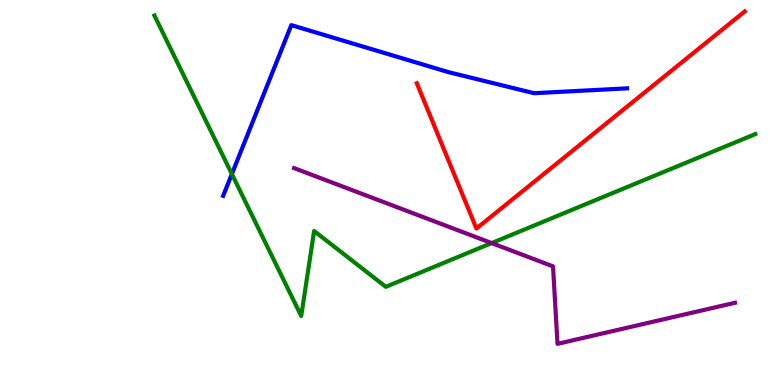[{'lines': ['blue', 'red'], 'intersections': []}, {'lines': ['green', 'red'], 'intersections': []}, {'lines': ['purple', 'red'], 'intersections': []}, {'lines': ['blue', 'green'], 'intersections': [{'x': 2.99, 'y': 5.48}]}, {'lines': ['blue', 'purple'], 'intersections': []}, {'lines': ['green', 'purple'], 'intersections': [{'x': 6.34, 'y': 3.69}]}]